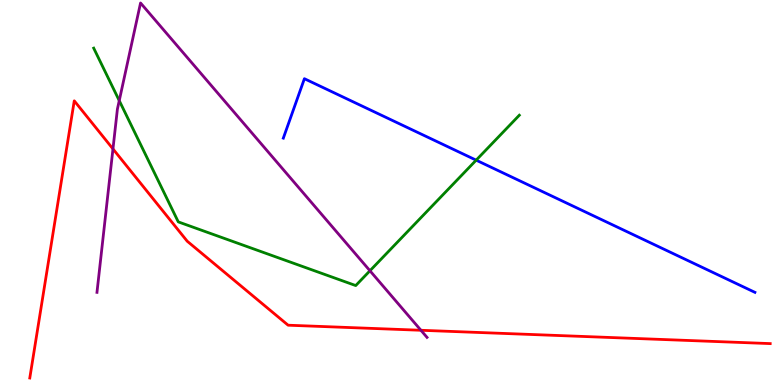[{'lines': ['blue', 'red'], 'intersections': []}, {'lines': ['green', 'red'], 'intersections': []}, {'lines': ['purple', 'red'], 'intersections': [{'x': 1.46, 'y': 6.13}, {'x': 5.43, 'y': 1.42}]}, {'lines': ['blue', 'green'], 'intersections': [{'x': 6.14, 'y': 5.84}]}, {'lines': ['blue', 'purple'], 'intersections': []}, {'lines': ['green', 'purple'], 'intersections': [{'x': 1.54, 'y': 7.39}, {'x': 4.77, 'y': 2.97}]}]